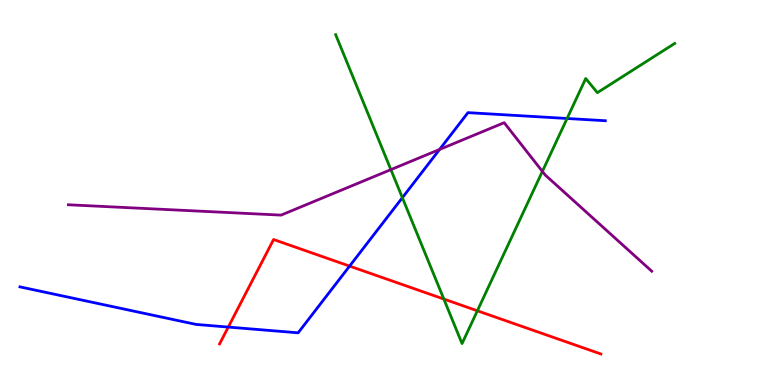[{'lines': ['blue', 'red'], 'intersections': [{'x': 2.95, 'y': 1.5}, {'x': 4.51, 'y': 3.09}]}, {'lines': ['green', 'red'], 'intersections': [{'x': 5.73, 'y': 2.23}, {'x': 6.16, 'y': 1.93}]}, {'lines': ['purple', 'red'], 'intersections': []}, {'lines': ['blue', 'green'], 'intersections': [{'x': 5.19, 'y': 4.87}, {'x': 7.32, 'y': 6.92}]}, {'lines': ['blue', 'purple'], 'intersections': [{'x': 5.67, 'y': 6.12}]}, {'lines': ['green', 'purple'], 'intersections': [{'x': 5.04, 'y': 5.59}, {'x': 7.0, 'y': 5.55}]}]